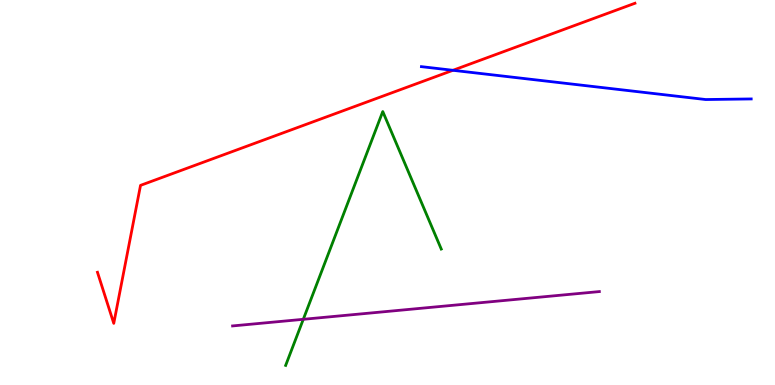[{'lines': ['blue', 'red'], 'intersections': [{'x': 5.84, 'y': 8.17}]}, {'lines': ['green', 'red'], 'intersections': []}, {'lines': ['purple', 'red'], 'intersections': []}, {'lines': ['blue', 'green'], 'intersections': []}, {'lines': ['blue', 'purple'], 'intersections': []}, {'lines': ['green', 'purple'], 'intersections': [{'x': 3.91, 'y': 1.71}]}]